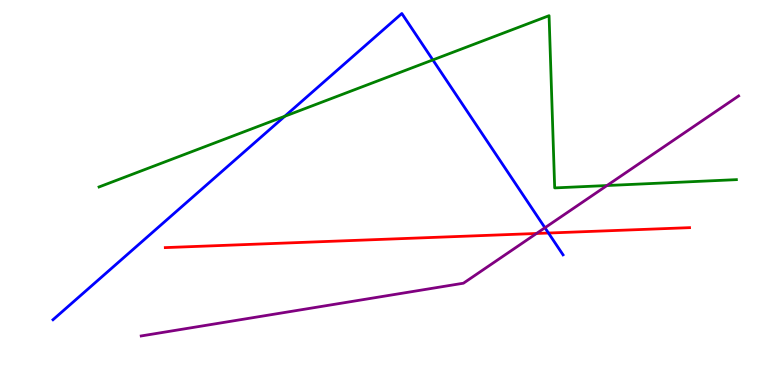[{'lines': ['blue', 'red'], 'intersections': [{'x': 7.08, 'y': 3.95}]}, {'lines': ['green', 'red'], 'intersections': []}, {'lines': ['purple', 'red'], 'intersections': [{'x': 6.92, 'y': 3.94}]}, {'lines': ['blue', 'green'], 'intersections': [{'x': 3.67, 'y': 6.98}, {'x': 5.58, 'y': 8.44}]}, {'lines': ['blue', 'purple'], 'intersections': [{'x': 7.03, 'y': 4.08}]}, {'lines': ['green', 'purple'], 'intersections': [{'x': 7.83, 'y': 5.18}]}]